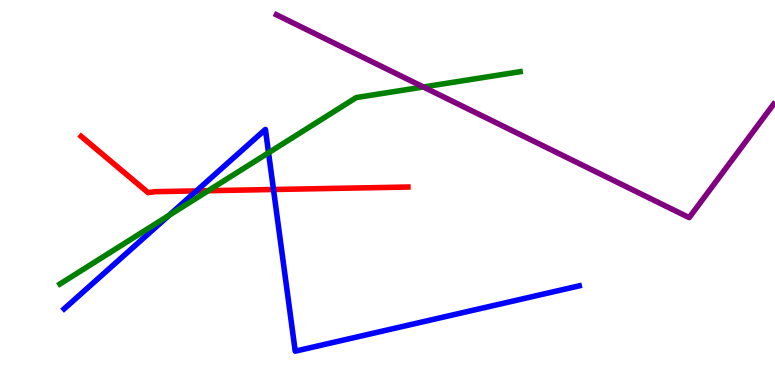[{'lines': ['blue', 'red'], 'intersections': [{'x': 2.53, 'y': 5.04}, {'x': 3.53, 'y': 5.08}]}, {'lines': ['green', 'red'], 'intersections': [{'x': 2.69, 'y': 5.05}]}, {'lines': ['purple', 'red'], 'intersections': []}, {'lines': ['blue', 'green'], 'intersections': [{'x': 2.18, 'y': 4.41}, {'x': 3.47, 'y': 6.03}]}, {'lines': ['blue', 'purple'], 'intersections': []}, {'lines': ['green', 'purple'], 'intersections': [{'x': 5.46, 'y': 7.74}]}]